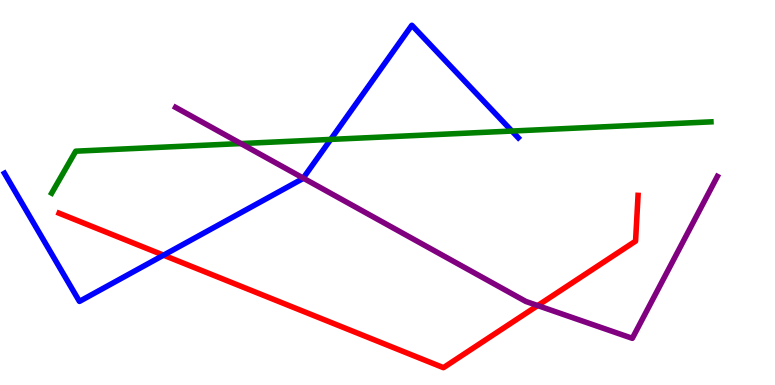[{'lines': ['blue', 'red'], 'intersections': [{'x': 2.11, 'y': 3.37}]}, {'lines': ['green', 'red'], 'intersections': []}, {'lines': ['purple', 'red'], 'intersections': [{'x': 6.94, 'y': 2.06}]}, {'lines': ['blue', 'green'], 'intersections': [{'x': 4.27, 'y': 6.38}, {'x': 6.61, 'y': 6.6}]}, {'lines': ['blue', 'purple'], 'intersections': [{'x': 3.91, 'y': 5.37}]}, {'lines': ['green', 'purple'], 'intersections': [{'x': 3.11, 'y': 6.27}]}]